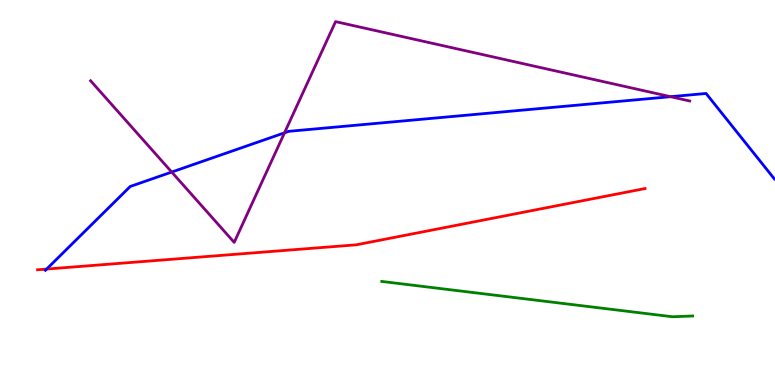[{'lines': ['blue', 'red'], 'intersections': [{'x': 0.602, 'y': 3.01}]}, {'lines': ['green', 'red'], 'intersections': []}, {'lines': ['purple', 'red'], 'intersections': []}, {'lines': ['blue', 'green'], 'intersections': []}, {'lines': ['blue', 'purple'], 'intersections': [{'x': 2.22, 'y': 5.53}, {'x': 3.67, 'y': 6.55}, {'x': 8.65, 'y': 7.49}]}, {'lines': ['green', 'purple'], 'intersections': []}]